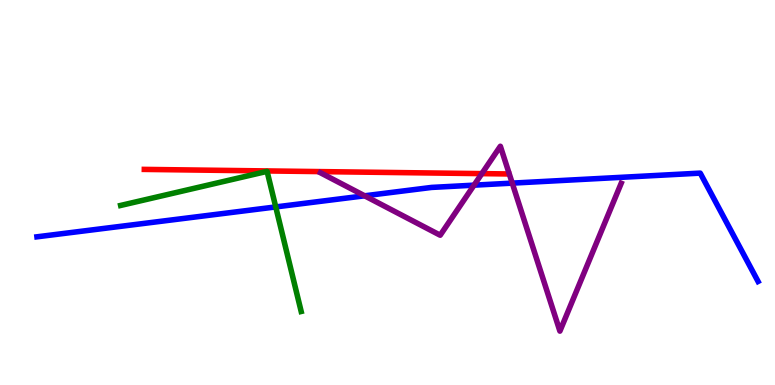[{'lines': ['blue', 'red'], 'intersections': []}, {'lines': ['green', 'red'], 'intersections': []}, {'lines': ['purple', 'red'], 'intersections': [{'x': 6.22, 'y': 5.49}]}, {'lines': ['blue', 'green'], 'intersections': [{'x': 3.56, 'y': 4.63}]}, {'lines': ['blue', 'purple'], 'intersections': [{'x': 4.7, 'y': 4.91}, {'x': 6.12, 'y': 5.19}, {'x': 6.61, 'y': 5.24}]}, {'lines': ['green', 'purple'], 'intersections': []}]